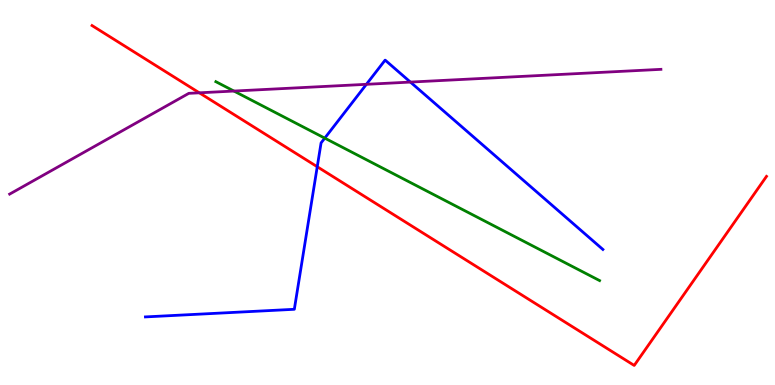[{'lines': ['blue', 'red'], 'intersections': [{'x': 4.09, 'y': 5.67}]}, {'lines': ['green', 'red'], 'intersections': []}, {'lines': ['purple', 'red'], 'intersections': [{'x': 2.57, 'y': 7.59}]}, {'lines': ['blue', 'green'], 'intersections': [{'x': 4.19, 'y': 6.41}]}, {'lines': ['blue', 'purple'], 'intersections': [{'x': 4.73, 'y': 7.81}, {'x': 5.3, 'y': 7.87}]}, {'lines': ['green', 'purple'], 'intersections': [{'x': 3.02, 'y': 7.64}]}]